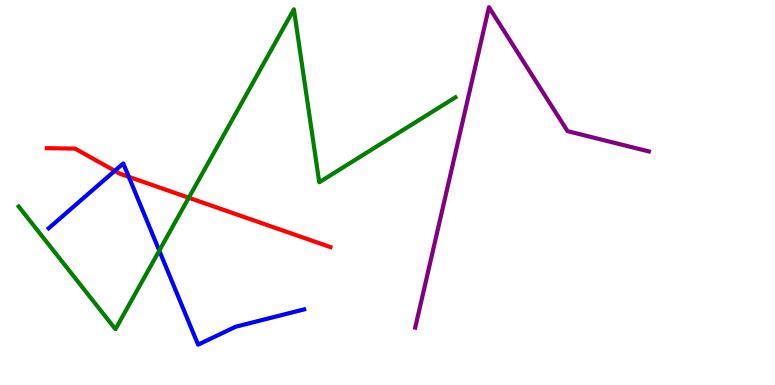[{'lines': ['blue', 'red'], 'intersections': [{'x': 1.48, 'y': 5.56}, {'x': 1.66, 'y': 5.41}]}, {'lines': ['green', 'red'], 'intersections': [{'x': 2.44, 'y': 4.86}]}, {'lines': ['purple', 'red'], 'intersections': []}, {'lines': ['blue', 'green'], 'intersections': [{'x': 2.06, 'y': 3.49}]}, {'lines': ['blue', 'purple'], 'intersections': []}, {'lines': ['green', 'purple'], 'intersections': []}]